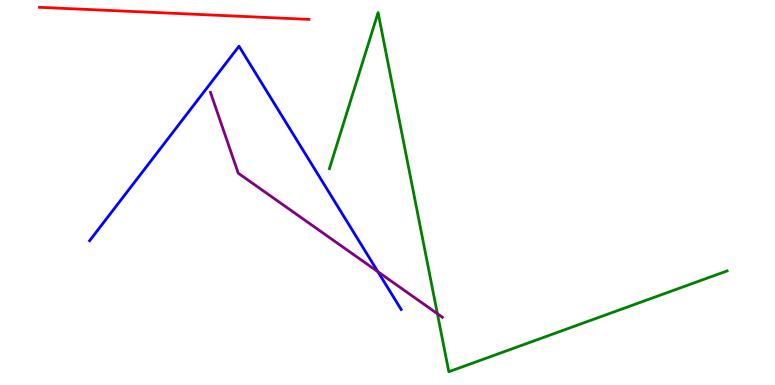[{'lines': ['blue', 'red'], 'intersections': []}, {'lines': ['green', 'red'], 'intersections': []}, {'lines': ['purple', 'red'], 'intersections': []}, {'lines': ['blue', 'green'], 'intersections': []}, {'lines': ['blue', 'purple'], 'intersections': [{'x': 4.88, 'y': 2.94}]}, {'lines': ['green', 'purple'], 'intersections': [{'x': 5.64, 'y': 1.85}]}]